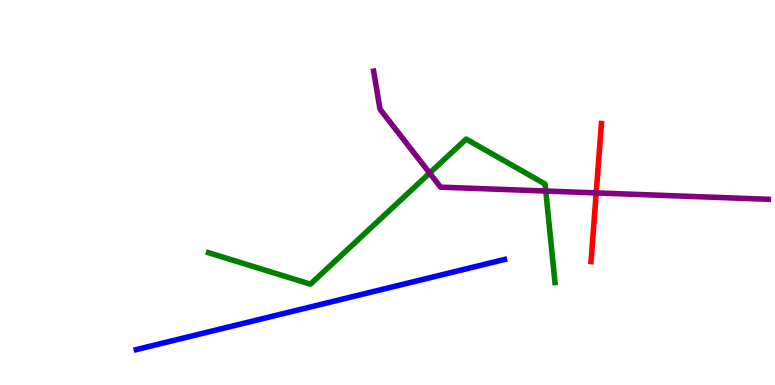[{'lines': ['blue', 'red'], 'intersections': []}, {'lines': ['green', 'red'], 'intersections': []}, {'lines': ['purple', 'red'], 'intersections': [{'x': 7.69, 'y': 4.99}]}, {'lines': ['blue', 'green'], 'intersections': []}, {'lines': ['blue', 'purple'], 'intersections': []}, {'lines': ['green', 'purple'], 'intersections': [{'x': 5.54, 'y': 5.5}, {'x': 7.04, 'y': 5.04}]}]